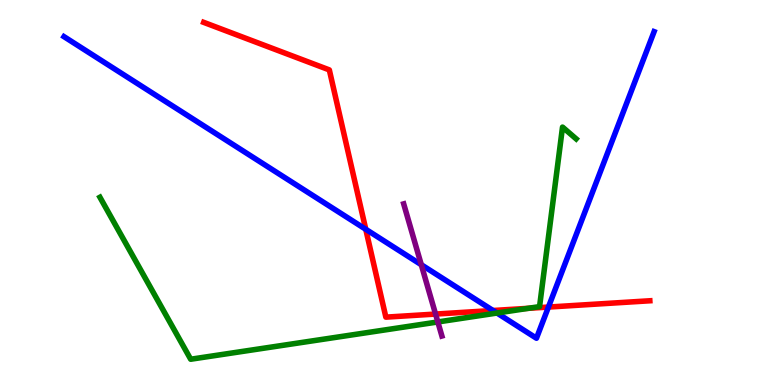[{'lines': ['blue', 'red'], 'intersections': [{'x': 4.72, 'y': 4.04}, {'x': 6.36, 'y': 1.94}, {'x': 7.08, 'y': 2.02}]}, {'lines': ['green', 'red'], 'intersections': [{'x': 6.82, 'y': 1.99}]}, {'lines': ['purple', 'red'], 'intersections': [{'x': 5.62, 'y': 1.84}]}, {'lines': ['blue', 'green'], 'intersections': [{'x': 6.41, 'y': 1.87}]}, {'lines': ['blue', 'purple'], 'intersections': [{'x': 5.44, 'y': 3.12}]}, {'lines': ['green', 'purple'], 'intersections': [{'x': 5.65, 'y': 1.64}]}]